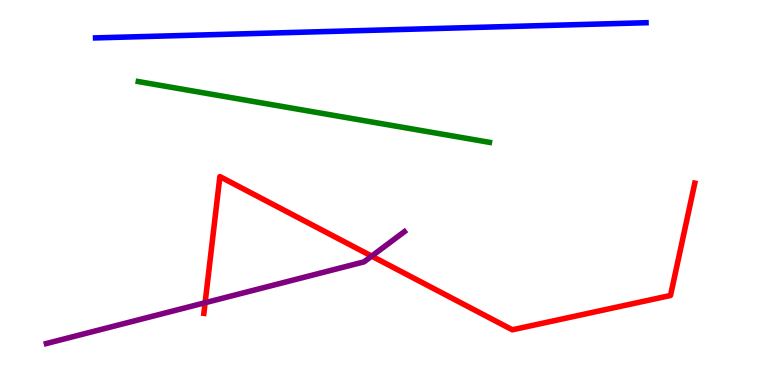[{'lines': ['blue', 'red'], 'intersections': []}, {'lines': ['green', 'red'], 'intersections': []}, {'lines': ['purple', 'red'], 'intersections': [{'x': 2.65, 'y': 2.14}, {'x': 4.8, 'y': 3.35}]}, {'lines': ['blue', 'green'], 'intersections': []}, {'lines': ['blue', 'purple'], 'intersections': []}, {'lines': ['green', 'purple'], 'intersections': []}]